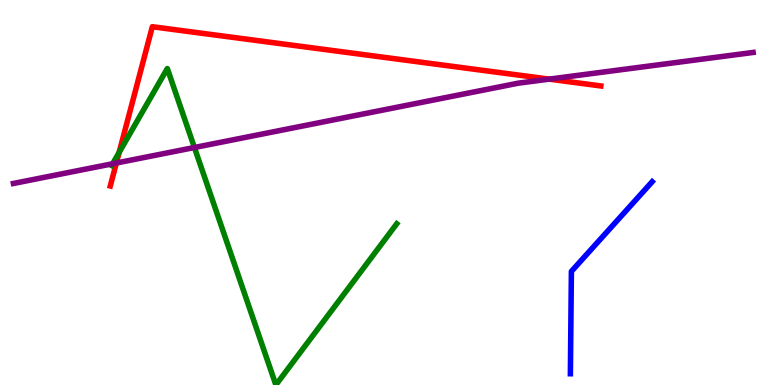[{'lines': ['blue', 'red'], 'intersections': []}, {'lines': ['green', 'red'], 'intersections': [{'x': 1.54, 'y': 6.04}]}, {'lines': ['purple', 'red'], 'intersections': [{'x': 1.5, 'y': 5.77}, {'x': 7.09, 'y': 7.94}]}, {'lines': ['blue', 'green'], 'intersections': []}, {'lines': ['blue', 'purple'], 'intersections': []}, {'lines': ['green', 'purple'], 'intersections': [{'x': 1.45, 'y': 5.75}, {'x': 2.51, 'y': 6.17}]}]